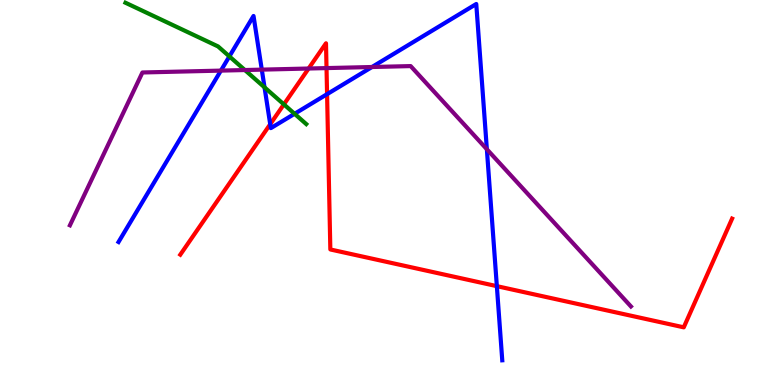[{'lines': ['blue', 'red'], 'intersections': [{'x': 3.49, 'y': 6.77}, {'x': 4.22, 'y': 7.55}, {'x': 6.41, 'y': 2.57}]}, {'lines': ['green', 'red'], 'intersections': [{'x': 3.66, 'y': 7.29}]}, {'lines': ['purple', 'red'], 'intersections': [{'x': 3.98, 'y': 8.22}, {'x': 4.21, 'y': 8.23}]}, {'lines': ['blue', 'green'], 'intersections': [{'x': 2.96, 'y': 8.53}, {'x': 3.41, 'y': 7.73}, {'x': 3.8, 'y': 7.04}]}, {'lines': ['blue', 'purple'], 'intersections': [{'x': 2.85, 'y': 8.17}, {'x': 3.38, 'y': 8.19}, {'x': 4.8, 'y': 8.26}, {'x': 6.28, 'y': 6.12}]}, {'lines': ['green', 'purple'], 'intersections': [{'x': 3.16, 'y': 8.18}]}]